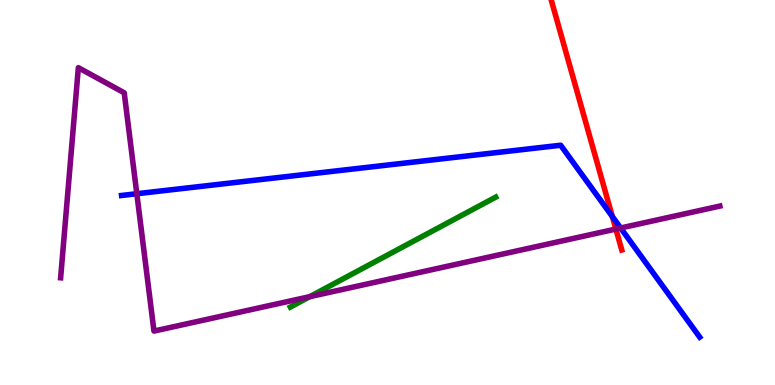[{'lines': ['blue', 'red'], 'intersections': [{'x': 7.9, 'y': 4.38}]}, {'lines': ['green', 'red'], 'intersections': []}, {'lines': ['purple', 'red'], 'intersections': [{'x': 7.95, 'y': 4.05}]}, {'lines': ['blue', 'green'], 'intersections': []}, {'lines': ['blue', 'purple'], 'intersections': [{'x': 1.77, 'y': 4.97}, {'x': 8.01, 'y': 4.08}]}, {'lines': ['green', 'purple'], 'intersections': [{'x': 4.0, 'y': 2.29}]}]